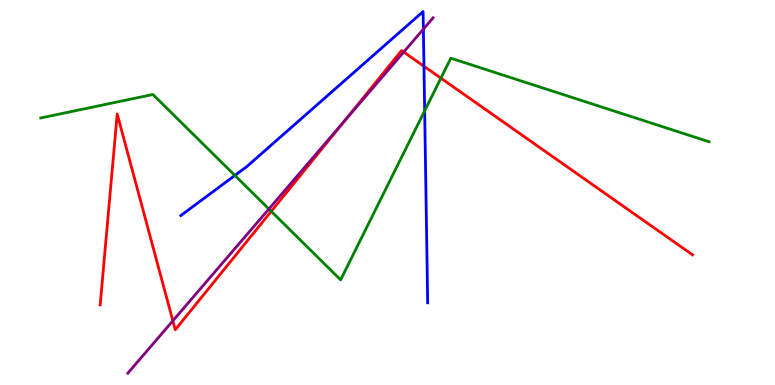[{'lines': ['blue', 'red'], 'intersections': [{'x': 5.47, 'y': 8.28}]}, {'lines': ['green', 'red'], 'intersections': [{'x': 3.5, 'y': 4.51}, {'x': 5.69, 'y': 7.97}]}, {'lines': ['purple', 'red'], 'intersections': [{'x': 2.23, 'y': 1.67}, {'x': 4.44, 'y': 6.85}, {'x': 5.21, 'y': 8.65}]}, {'lines': ['blue', 'green'], 'intersections': [{'x': 3.03, 'y': 5.44}, {'x': 5.48, 'y': 7.12}]}, {'lines': ['blue', 'purple'], 'intersections': [{'x': 5.46, 'y': 9.24}]}, {'lines': ['green', 'purple'], 'intersections': [{'x': 3.47, 'y': 4.57}]}]